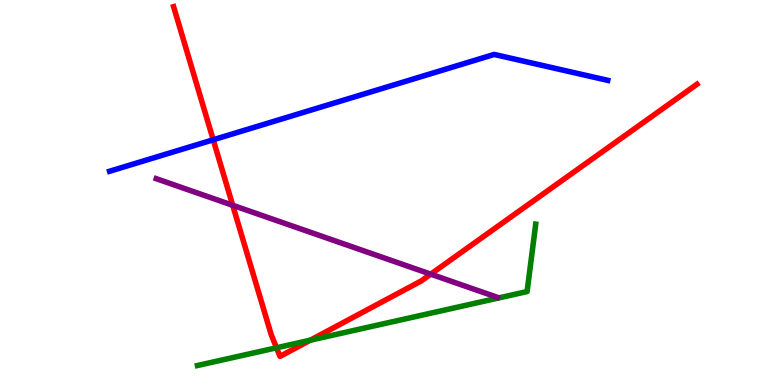[{'lines': ['blue', 'red'], 'intersections': [{'x': 2.75, 'y': 6.37}]}, {'lines': ['green', 'red'], 'intersections': [{'x': 3.57, 'y': 0.967}, {'x': 4.0, 'y': 1.16}]}, {'lines': ['purple', 'red'], 'intersections': [{'x': 3.0, 'y': 4.67}, {'x': 5.56, 'y': 2.88}]}, {'lines': ['blue', 'green'], 'intersections': []}, {'lines': ['blue', 'purple'], 'intersections': []}, {'lines': ['green', 'purple'], 'intersections': []}]